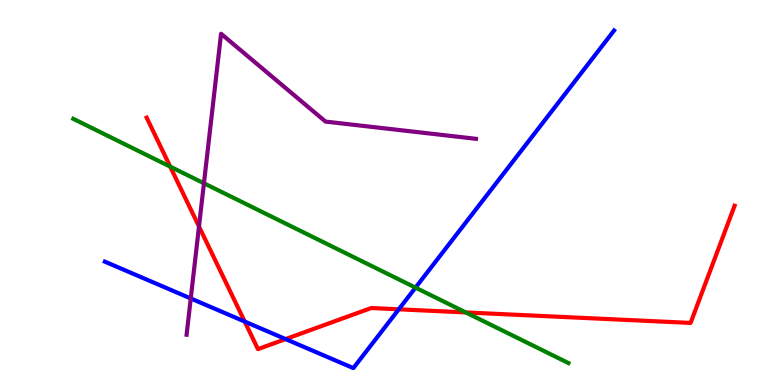[{'lines': ['blue', 'red'], 'intersections': [{'x': 3.16, 'y': 1.65}, {'x': 3.69, 'y': 1.19}, {'x': 5.15, 'y': 1.97}]}, {'lines': ['green', 'red'], 'intersections': [{'x': 2.2, 'y': 5.67}, {'x': 6.01, 'y': 1.88}]}, {'lines': ['purple', 'red'], 'intersections': [{'x': 2.57, 'y': 4.12}]}, {'lines': ['blue', 'green'], 'intersections': [{'x': 5.36, 'y': 2.53}]}, {'lines': ['blue', 'purple'], 'intersections': [{'x': 2.46, 'y': 2.25}]}, {'lines': ['green', 'purple'], 'intersections': [{'x': 2.63, 'y': 5.24}]}]